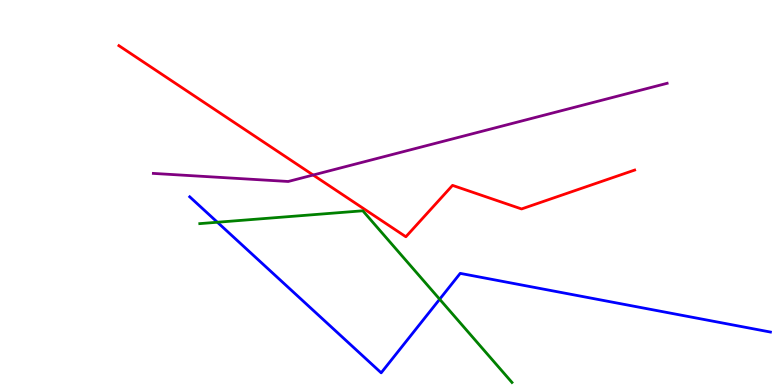[{'lines': ['blue', 'red'], 'intersections': []}, {'lines': ['green', 'red'], 'intersections': []}, {'lines': ['purple', 'red'], 'intersections': [{'x': 4.04, 'y': 5.45}]}, {'lines': ['blue', 'green'], 'intersections': [{'x': 2.8, 'y': 4.23}, {'x': 5.67, 'y': 2.23}]}, {'lines': ['blue', 'purple'], 'intersections': []}, {'lines': ['green', 'purple'], 'intersections': []}]